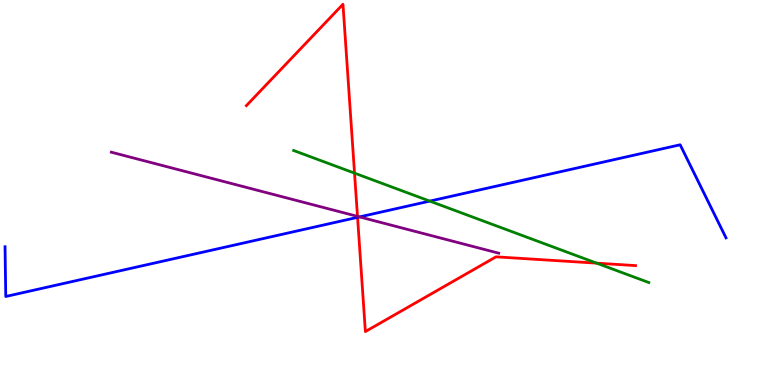[{'lines': ['blue', 'red'], 'intersections': [{'x': 4.61, 'y': 4.35}]}, {'lines': ['green', 'red'], 'intersections': [{'x': 4.57, 'y': 5.5}, {'x': 7.7, 'y': 3.16}]}, {'lines': ['purple', 'red'], 'intersections': [{'x': 4.61, 'y': 4.38}]}, {'lines': ['blue', 'green'], 'intersections': [{'x': 5.55, 'y': 4.78}]}, {'lines': ['blue', 'purple'], 'intersections': [{'x': 4.64, 'y': 4.37}]}, {'lines': ['green', 'purple'], 'intersections': []}]